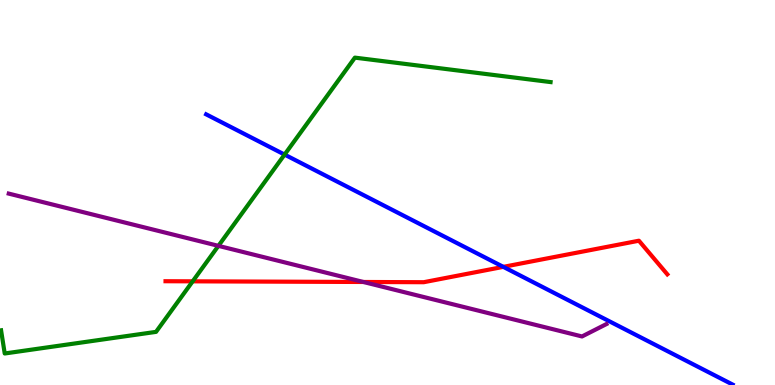[{'lines': ['blue', 'red'], 'intersections': [{'x': 6.49, 'y': 3.07}]}, {'lines': ['green', 'red'], 'intersections': [{'x': 2.49, 'y': 2.69}]}, {'lines': ['purple', 'red'], 'intersections': [{'x': 4.69, 'y': 2.68}]}, {'lines': ['blue', 'green'], 'intersections': [{'x': 3.67, 'y': 5.98}]}, {'lines': ['blue', 'purple'], 'intersections': []}, {'lines': ['green', 'purple'], 'intersections': [{'x': 2.82, 'y': 3.61}]}]